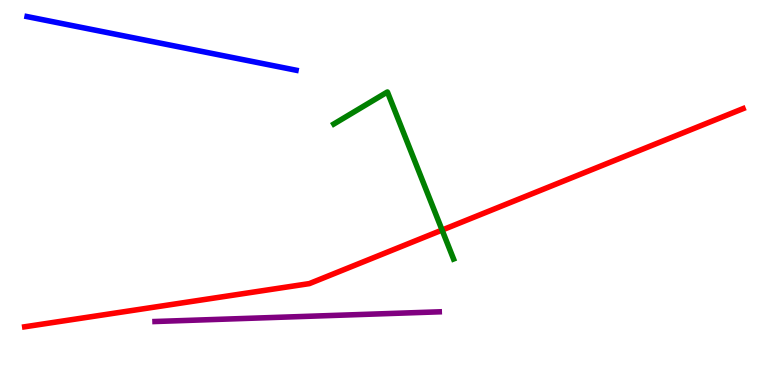[{'lines': ['blue', 'red'], 'intersections': []}, {'lines': ['green', 'red'], 'intersections': [{'x': 5.7, 'y': 4.02}]}, {'lines': ['purple', 'red'], 'intersections': []}, {'lines': ['blue', 'green'], 'intersections': []}, {'lines': ['blue', 'purple'], 'intersections': []}, {'lines': ['green', 'purple'], 'intersections': []}]